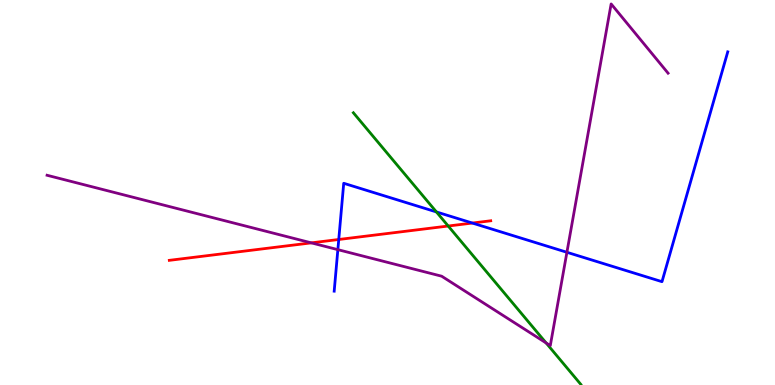[{'lines': ['blue', 'red'], 'intersections': [{'x': 4.37, 'y': 3.78}, {'x': 6.09, 'y': 4.21}]}, {'lines': ['green', 'red'], 'intersections': [{'x': 5.78, 'y': 4.13}]}, {'lines': ['purple', 'red'], 'intersections': [{'x': 4.02, 'y': 3.69}]}, {'lines': ['blue', 'green'], 'intersections': [{'x': 5.63, 'y': 4.5}]}, {'lines': ['blue', 'purple'], 'intersections': [{'x': 4.36, 'y': 3.52}, {'x': 7.32, 'y': 3.45}]}, {'lines': ['green', 'purple'], 'intersections': [{'x': 7.05, 'y': 1.09}]}]